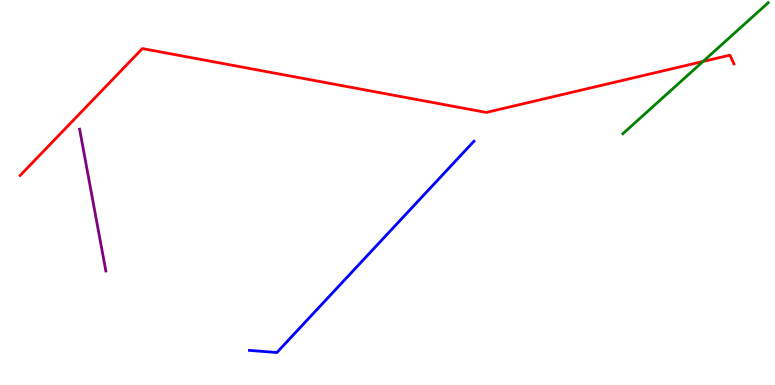[{'lines': ['blue', 'red'], 'intersections': []}, {'lines': ['green', 'red'], 'intersections': [{'x': 9.07, 'y': 8.4}]}, {'lines': ['purple', 'red'], 'intersections': []}, {'lines': ['blue', 'green'], 'intersections': []}, {'lines': ['blue', 'purple'], 'intersections': []}, {'lines': ['green', 'purple'], 'intersections': []}]